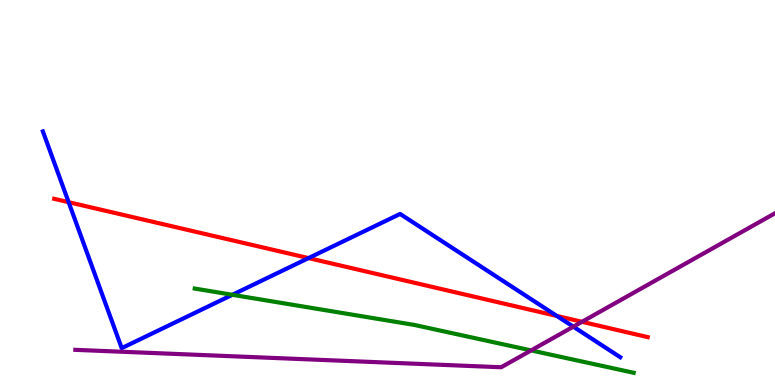[{'lines': ['blue', 'red'], 'intersections': [{'x': 0.886, 'y': 4.75}, {'x': 3.98, 'y': 3.3}, {'x': 7.19, 'y': 1.79}]}, {'lines': ['green', 'red'], 'intersections': []}, {'lines': ['purple', 'red'], 'intersections': [{'x': 7.51, 'y': 1.64}]}, {'lines': ['blue', 'green'], 'intersections': [{'x': 3.0, 'y': 2.34}]}, {'lines': ['blue', 'purple'], 'intersections': [{'x': 7.4, 'y': 1.51}]}, {'lines': ['green', 'purple'], 'intersections': [{'x': 6.85, 'y': 0.898}]}]